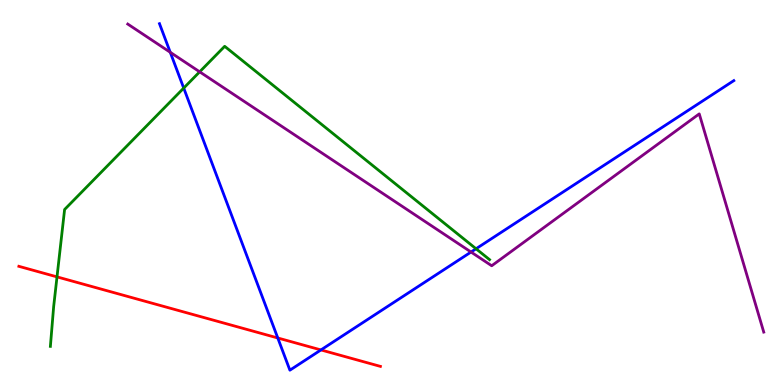[{'lines': ['blue', 'red'], 'intersections': [{'x': 3.58, 'y': 1.22}, {'x': 4.14, 'y': 0.911}]}, {'lines': ['green', 'red'], 'intersections': [{'x': 0.736, 'y': 2.81}]}, {'lines': ['purple', 'red'], 'intersections': []}, {'lines': ['blue', 'green'], 'intersections': [{'x': 2.37, 'y': 7.71}, {'x': 6.14, 'y': 3.54}]}, {'lines': ['blue', 'purple'], 'intersections': [{'x': 2.2, 'y': 8.64}, {'x': 6.08, 'y': 3.45}]}, {'lines': ['green', 'purple'], 'intersections': [{'x': 2.58, 'y': 8.13}]}]